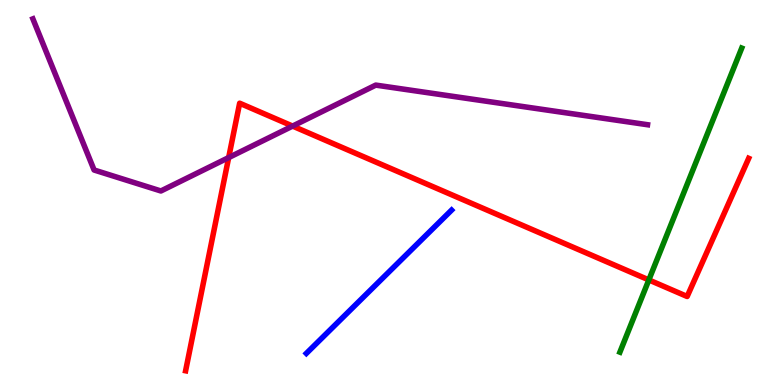[{'lines': ['blue', 'red'], 'intersections': []}, {'lines': ['green', 'red'], 'intersections': [{'x': 8.37, 'y': 2.73}]}, {'lines': ['purple', 'red'], 'intersections': [{'x': 2.95, 'y': 5.91}, {'x': 3.78, 'y': 6.73}]}, {'lines': ['blue', 'green'], 'intersections': []}, {'lines': ['blue', 'purple'], 'intersections': []}, {'lines': ['green', 'purple'], 'intersections': []}]